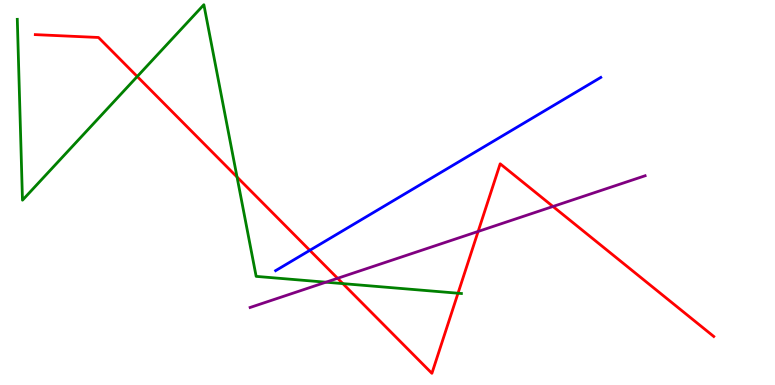[{'lines': ['blue', 'red'], 'intersections': [{'x': 4.0, 'y': 3.5}]}, {'lines': ['green', 'red'], 'intersections': [{'x': 1.77, 'y': 8.01}, {'x': 3.06, 'y': 5.4}, {'x': 4.42, 'y': 2.63}, {'x': 5.91, 'y': 2.38}]}, {'lines': ['purple', 'red'], 'intersections': [{'x': 4.36, 'y': 2.77}, {'x': 6.17, 'y': 3.99}, {'x': 7.14, 'y': 4.64}]}, {'lines': ['blue', 'green'], 'intersections': []}, {'lines': ['blue', 'purple'], 'intersections': []}, {'lines': ['green', 'purple'], 'intersections': [{'x': 4.21, 'y': 2.67}]}]